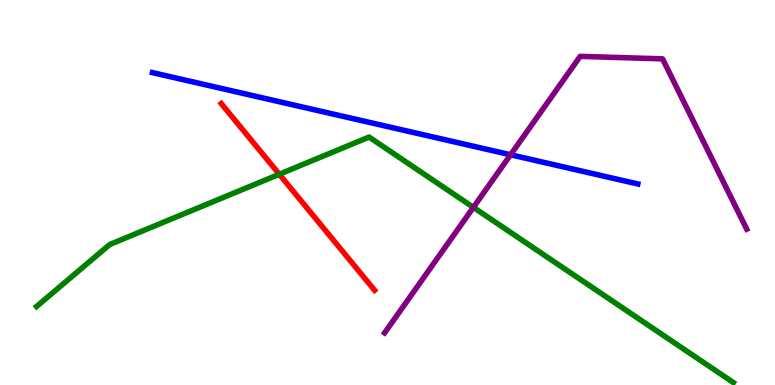[{'lines': ['blue', 'red'], 'intersections': []}, {'lines': ['green', 'red'], 'intersections': [{'x': 3.6, 'y': 5.47}]}, {'lines': ['purple', 'red'], 'intersections': []}, {'lines': ['blue', 'green'], 'intersections': []}, {'lines': ['blue', 'purple'], 'intersections': [{'x': 6.59, 'y': 5.98}]}, {'lines': ['green', 'purple'], 'intersections': [{'x': 6.11, 'y': 4.61}]}]